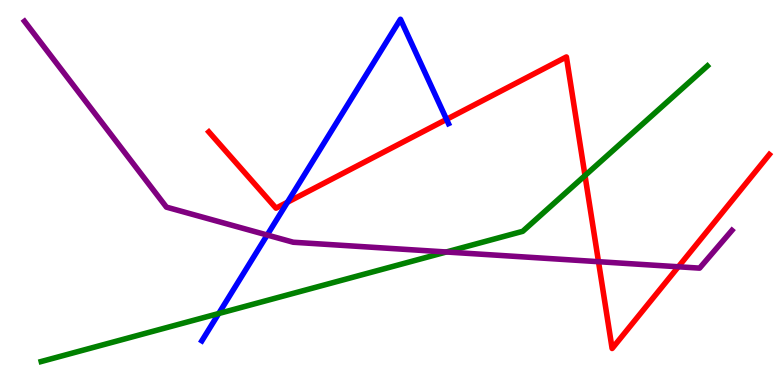[{'lines': ['blue', 'red'], 'intersections': [{'x': 3.71, 'y': 4.75}, {'x': 5.76, 'y': 6.9}]}, {'lines': ['green', 'red'], 'intersections': [{'x': 7.55, 'y': 5.44}]}, {'lines': ['purple', 'red'], 'intersections': [{'x': 7.72, 'y': 3.2}, {'x': 8.75, 'y': 3.07}]}, {'lines': ['blue', 'green'], 'intersections': [{'x': 2.82, 'y': 1.86}]}, {'lines': ['blue', 'purple'], 'intersections': [{'x': 3.45, 'y': 3.9}]}, {'lines': ['green', 'purple'], 'intersections': [{'x': 5.76, 'y': 3.45}]}]